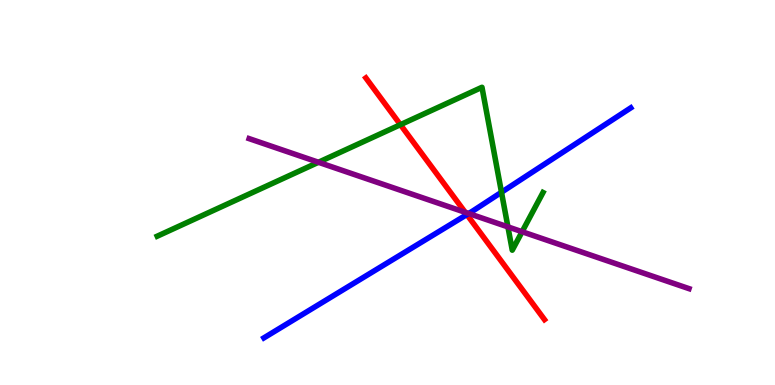[{'lines': ['blue', 'red'], 'intersections': [{'x': 6.02, 'y': 4.43}]}, {'lines': ['green', 'red'], 'intersections': [{'x': 5.17, 'y': 6.76}]}, {'lines': ['purple', 'red'], 'intersections': [{'x': 6.0, 'y': 4.49}]}, {'lines': ['blue', 'green'], 'intersections': [{'x': 6.47, 'y': 5.01}]}, {'lines': ['blue', 'purple'], 'intersections': [{'x': 6.05, 'y': 4.45}]}, {'lines': ['green', 'purple'], 'intersections': [{'x': 4.11, 'y': 5.79}, {'x': 6.55, 'y': 4.11}, {'x': 6.74, 'y': 3.98}]}]